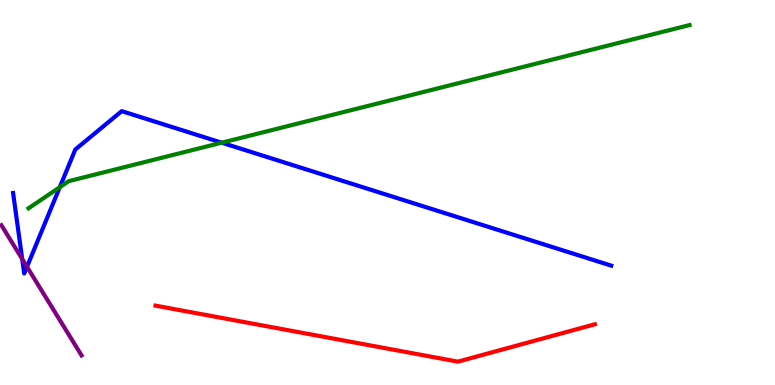[{'lines': ['blue', 'red'], 'intersections': []}, {'lines': ['green', 'red'], 'intersections': []}, {'lines': ['purple', 'red'], 'intersections': []}, {'lines': ['blue', 'green'], 'intersections': [{'x': 0.771, 'y': 5.14}, {'x': 2.86, 'y': 6.29}]}, {'lines': ['blue', 'purple'], 'intersections': [{'x': 0.286, 'y': 3.27}, {'x': 0.348, 'y': 3.07}]}, {'lines': ['green', 'purple'], 'intersections': []}]